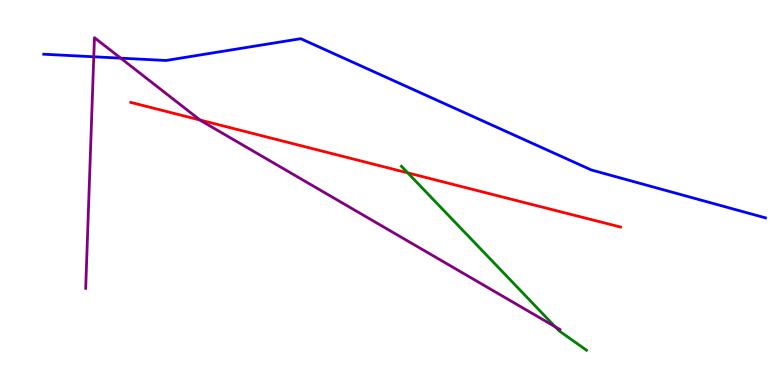[{'lines': ['blue', 'red'], 'intersections': []}, {'lines': ['green', 'red'], 'intersections': [{'x': 5.26, 'y': 5.51}]}, {'lines': ['purple', 'red'], 'intersections': [{'x': 2.58, 'y': 6.88}]}, {'lines': ['blue', 'green'], 'intersections': []}, {'lines': ['blue', 'purple'], 'intersections': [{'x': 1.21, 'y': 8.53}, {'x': 1.56, 'y': 8.49}]}, {'lines': ['green', 'purple'], 'intersections': [{'x': 7.16, 'y': 1.51}]}]